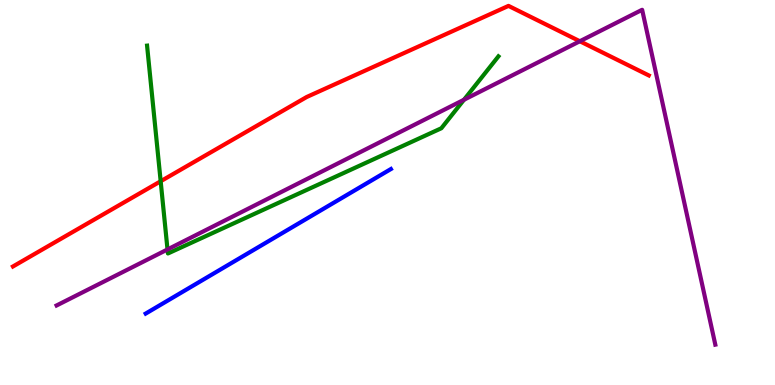[{'lines': ['blue', 'red'], 'intersections': []}, {'lines': ['green', 'red'], 'intersections': [{'x': 2.07, 'y': 5.29}]}, {'lines': ['purple', 'red'], 'intersections': [{'x': 7.48, 'y': 8.93}]}, {'lines': ['blue', 'green'], 'intersections': []}, {'lines': ['blue', 'purple'], 'intersections': []}, {'lines': ['green', 'purple'], 'intersections': [{'x': 2.16, 'y': 3.52}, {'x': 5.99, 'y': 7.41}]}]